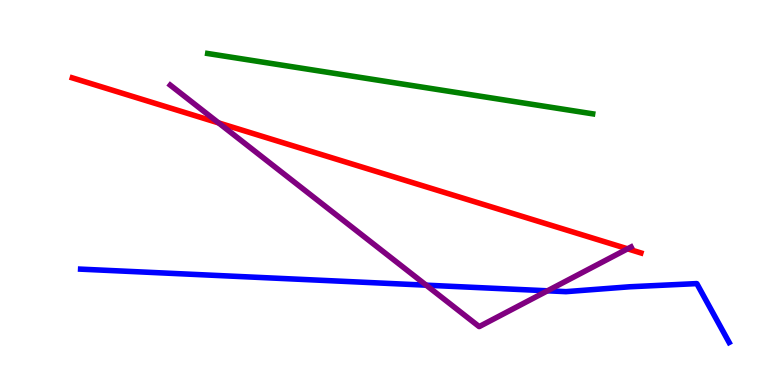[{'lines': ['blue', 'red'], 'intersections': []}, {'lines': ['green', 'red'], 'intersections': []}, {'lines': ['purple', 'red'], 'intersections': [{'x': 2.82, 'y': 6.81}, {'x': 8.1, 'y': 3.54}]}, {'lines': ['blue', 'green'], 'intersections': []}, {'lines': ['blue', 'purple'], 'intersections': [{'x': 5.5, 'y': 2.59}, {'x': 7.06, 'y': 2.45}]}, {'lines': ['green', 'purple'], 'intersections': []}]